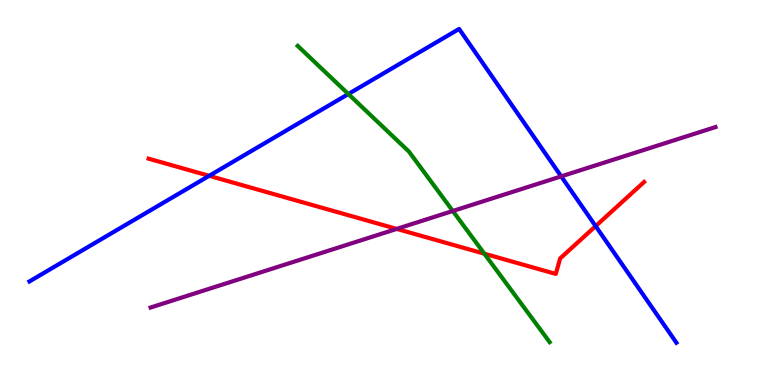[{'lines': ['blue', 'red'], 'intersections': [{'x': 2.7, 'y': 5.43}, {'x': 7.69, 'y': 4.13}]}, {'lines': ['green', 'red'], 'intersections': [{'x': 6.25, 'y': 3.41}]}, {'lines': ['purple', 'red'], 'intersections': [{'x': 5.12, 'y': 4.05}]}, {'lines': ['blue', 'green'], 'intersections': [{'x': 4.49, 'y': 7.56}]}, {'lines': ['blue', 'purple'], 'intersections': [{'x': 7.24, 'y': 5.42}]}, {'lines': ['green', 'purple'], 'intersections': [{'x': 5.84, 'y': 4.52}]}]